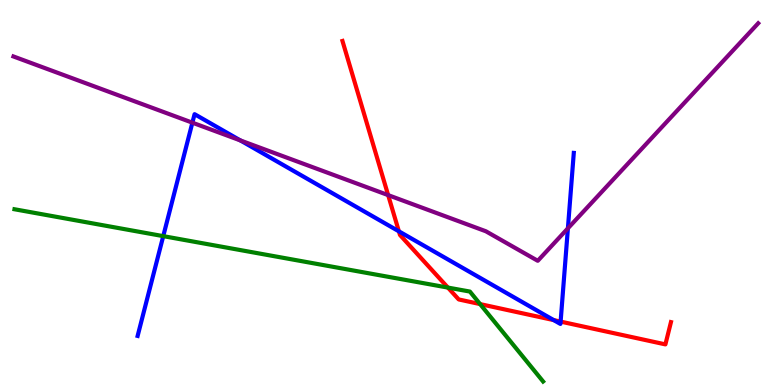[{'lines': ['blue', 'red'], 'intersections': [{'x': 5.15, 'y': 3.99}, {'x': 7.14, 'y': 1.69}, {'x': 7.23, 'y': 1.65}]}, {'lines': ['green', 'red'], 'intersections': [{'x': 5.78, 'y': 2.53}, {'x': 6.19, 'y': 2.1}]}, {'lines': ['purple', 'red'], 'intersections': [{'x': 5.01, 'y': 4.93}]}, {'lines': ['blue', 'green'], 'intersections': [{'x': 2.11, 'y': 3.87}]}, {'lines': ['blue', 'purple'], 'intersections': [{'x': 2.48, 'y': 6.81}, {'x': 3.1, 'y': 6.35}, {'x': 7.33, 'y': 4.07}]}, {'lines': ['green', 'purple'], 'intersections': []}]